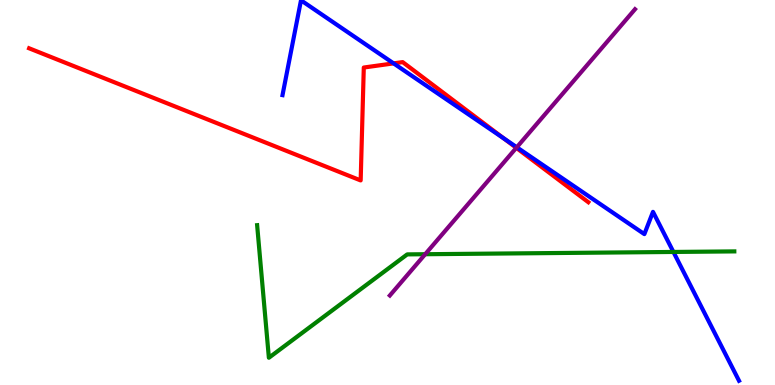[{'lines': ['blue', 'red'], 'intersections': [{'x': 5.08, 'y': 8.35}, {'x': 6.5, 'y': 6.41}]}, {'lines': ['green', 'red'], 'intersections': []}, {'lines': ['purple', 'red'], 'intersections': [{'x': 6.66, 'y': 6.16}]}, {'lines': ['blue', 'green'], 'intersections': [{'x': 8.69, 'y': 3.46}]}, {'lines': ['blue', 'purple'], 'intersections': [{'x': 6.67, 'y': 6.18}]}, {'lines': ['green', 'purple'], 'intersections': [{'x': 5.49, 'y': 3.4}]}]